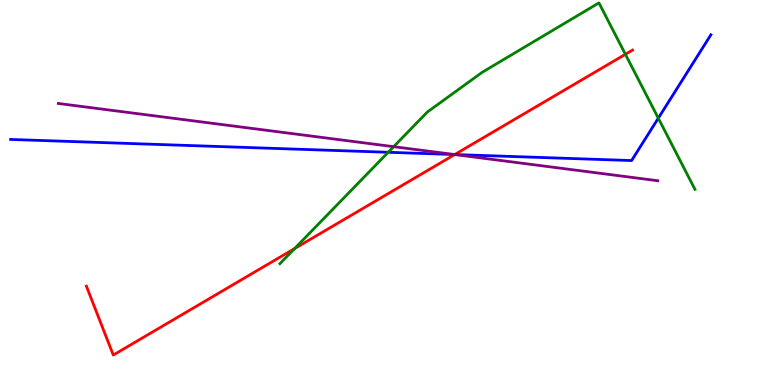[{'lines': ['blue', 'red'], 'intersections': [{'x': 5.87, 'y': 5.99}]}, {'lines': ['green', 'red'], 'intersections': [{'x': 3.8, 'y': 3.54}, {'x': 8.07, 'y': 8.59}]}, {'lines': ['purple', 'red'], 'intersections': [{'x': 5.87, 'y': 5.99}]}, {'lines': ['blue', 'green'], 'intersections': [{'x': 5.01, 'y': 6.04}, {'x': 8.49, 'y': 6.93}]}, {'lines': ['blue', 'purple'], 'intersections': [{'x': 5.87, 'y': 5.99}]}, {'lines': ['green', 'purple'], 'intersections': [{'x': 5.08, 'y': 6.19}]}]